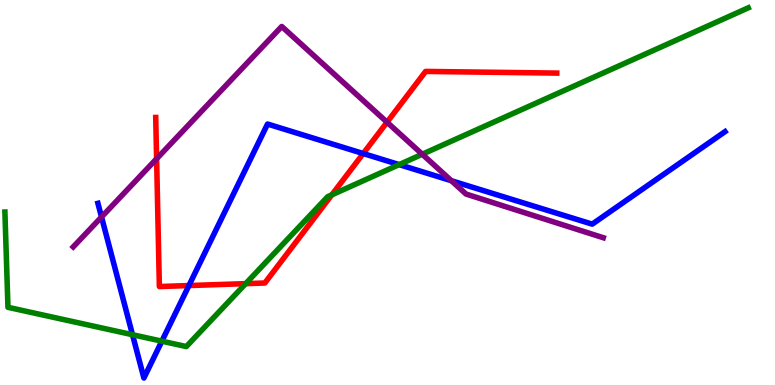[{'lines': ['blue', 'red'], 'intersections': [{'x': 2.44, 'y': 2.58}, {'x': 4.69, 'y': 6.01}]}, {'lines': ['green', 'red'], 'intersections': [{'x': 3.17, 'y': 2.63}, {'x': 4.28, 'y': 4.94}]}, {'lines': ['purple', 'red'], 'intersections': [{'x': 2.02, 'y': 5.88}, {'x': 4.99, 'y': 6.83}]}, {'lines': ['blue', 'green'], 'intersections': [{'x': 1.71, 'y': 1.31}, {'x': 2.09, 'y': 1.14}, {'x': 5.15, 'y': 5.72}]}, {'lines': ['blue', 'purple'], 'intersections': [{'x': 1.31, 'y': 4.36}, {'x': 5.82, 'y': 5.31}]}, {'lines': ['green', 'purple'], 'intersections': [{'x': 5.45, 'y': 5.99}]}]